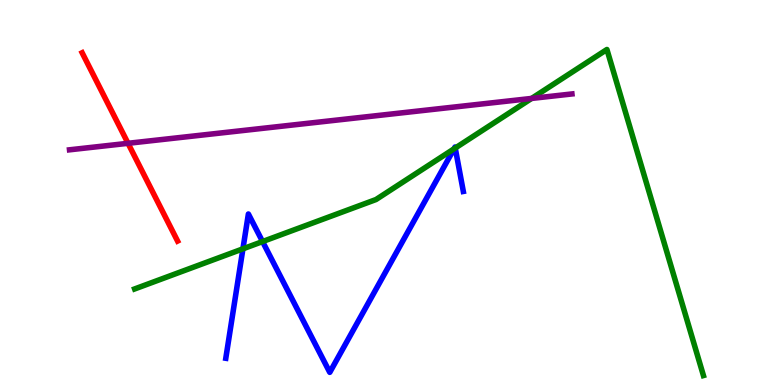[{'lines': ['blue', 'red'], 'intersections': []}, {'lines': ['green', 'red'], 'intersections': []}, {'lines': ['purple', 'red'], 'intersections': [{'x': 1.65, 'y': 6.28}]}, {'lines': ['blue', 'green'], 'intersections': [{'x': 3.13, 'y': 3.54}, {'x': 3.39, 'y': 3.73}, {'x': 5.86, 'y': 6.13}, {'x': 5.87, 'y': 6.15}]}, {'lines': ['blue', 'purple'], 'intersections': []}, {'lines': ['green', 'purple'], 'intersections': [{'x': 6.86, 'y': 7.44}]}]